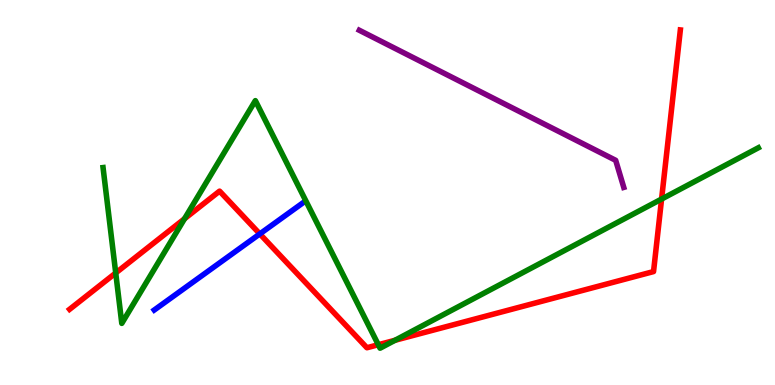[{'lines': ['blue', 'red'], 'intersections': [{'x': 3.35, 'y': 3.92}]}, {'lines': ['green', 'red'], 'intersections': [{'x': 1.49, 'y': 2.91}, {'x': 2.38, 'y': 4.32}, {'x': 4.88, 'y': 1.05}, {'x': 5.1, 'y': 1.16}, {'x': 8.54, 'y': 4.83}]}, {'lines': ['purple', 'red'], 'intersections': []}, {'lines': ['blue', 'green'], 'intersections': []}, {'lines': ['blue', 'purple'], 'intersections': []}, {'lines': ['green', 'purple'], 'intersections': []}]